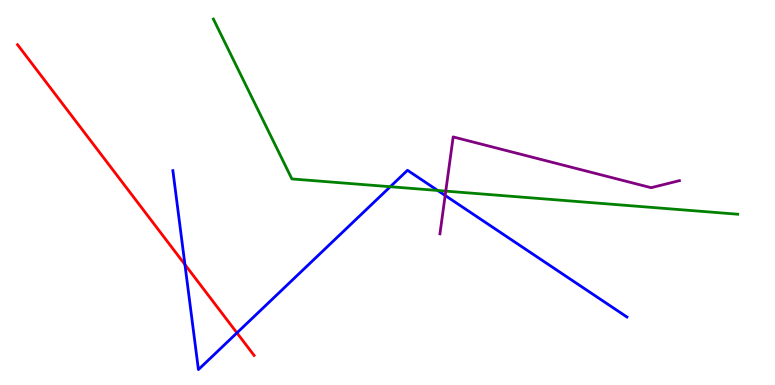[{'lines': ['blue', 'red'], 'intersections': [{'x': 2.39, 'y': 3.13}, {'x': 3.06, 'y': 1.35}]}, {'lines': ['green', 'red'], 'intersections': []}, {'lines': ['purple', 'red'], 'intersections': []}, {'lines': ['blue', 'green'], 'intersections': [{'x': 5.04, 'y': 5.15}, {'x': 5.65, 'y': 5.05}]}, {'lines': ['blue', 'purple'], 'intersections': [{'x': 5.74, 'y': 4.92}]}, {'lines': ['green', 'purple'], 'intersections': [{'x': 5.75, 'y': 5.04}]}]